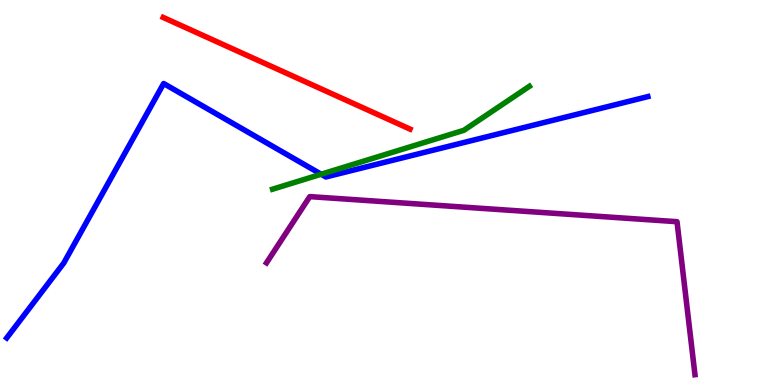[{'lines': ['blue', 'red'], 'intersections': []}, {'lines': ['green', 'red'], 'intersections': []}, {'lines': ['purple', 'red'], 'intersections': []}, {'lines': ['blue', 'green'], 'intersections': [{'x': 4.14, 'y': 5.47}]}, {'lines': ['blue', 'purple'], 'intersections': []}, {'lines': ['green', 'purple'], 'intersections': []}]